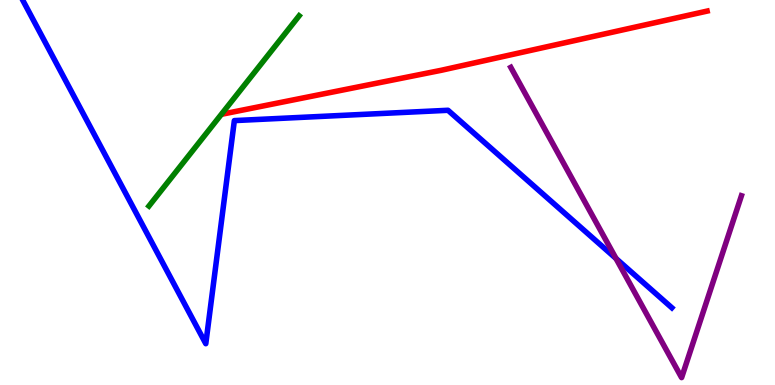[{'lines': ['blue', 'red'], 'intersections': []}, {'lines': ['green', 'red'], 'intersections': []}, {'lines': ['purple', 'red'], 'intersections': []}, {'lines': ['blue', 'green'], 'intersections': []}, {'lines': ['blue', 'purple'], 'intersections': [{'x': 7.95, 'y': 3.29}]}, {'lines': ['green', 'purple'], 'intersections': []}]